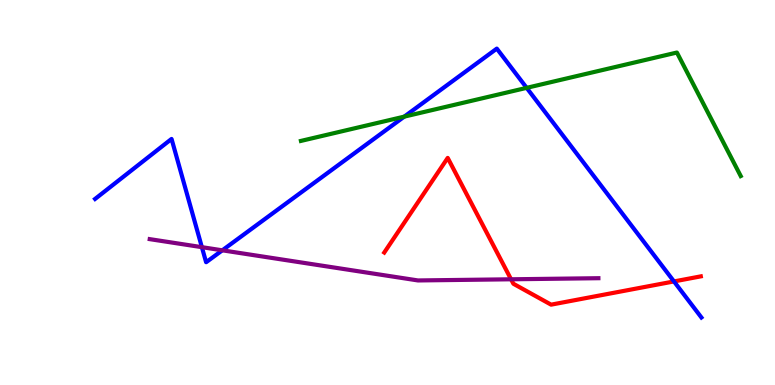[{'lines': ['blue', 'red'], 'intersections': [{'x': 8.7, 'y': 2.69}]}, {'lines': ['green', 'red'], 'intersections': []}, {'lines': ['purple', 'red'], 'intersections': [{'x': 6.59, 'y': 2.75}]}, {'lines': ['blue', 'green'], 'intersections': [{'x': 5.22, 'y': 6.97}, {'x': 6.8, 'y': 7.72}]}, {'lines': ['blue', 'purple'], 'intersections': [{'x': 2.6, 'y': 3.58}, {'x': 2.87, 'y': 3.5}]}, {'lines': ['green', 'purple'], 'intersections': []}]